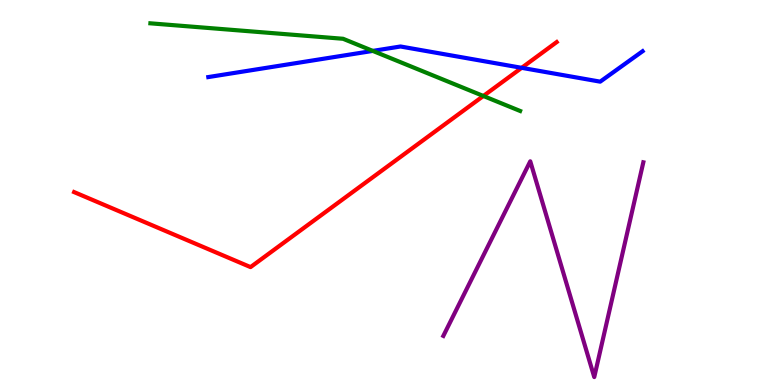[{'lines': ['blue', 'red'], 'intersections': [{'x': 6.73, 'y': 8.24}]}, {'lines': ['green', 'red'], 'intersections': [{'x': 6.24, 'y': 7.51}]}, {'lines': ['purple', 'red'], 'intersections': []}, {'lines': ['blue', 'green'], 'intersections': [{'x': 4.81, 'y': 8.68}]}, {'lines': ['blue', 'purple'], 'intersections': []}, {'lines': ['green', 'purple'], 'intersections': []}]